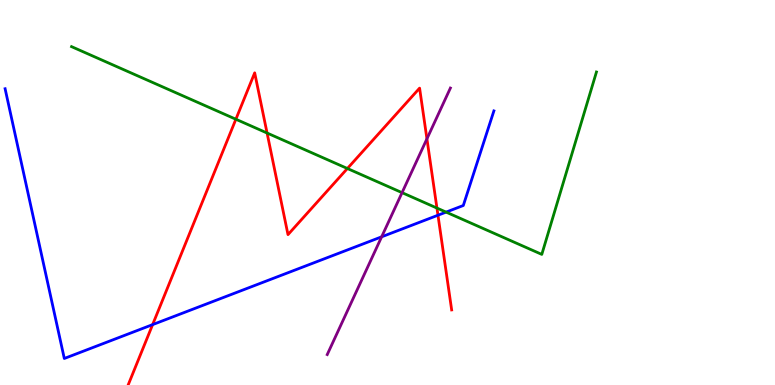[{'lines': ['blue', 'red'], 'intersections': [{'x': 1.97, 'y': 1.57}, {'x': 5.65, 'y': 4.41}]}, {'lines': ['green', 'red'], 'intersections': [{'x': 3.04, 'y': 6.9}, {'x': 3.45, 'y': 6.54}, {'x': 4.48, 'y': 5.62}, {'x': 5.64, 'y': 4.6}]}, {'lines': ['purple', 'red'], 'intersections': [{'x': 5.51, 'y': 6.39}]}, {'lines': ['blue', 'green'], 'intersections': [{'x': 5.76, 'y': 4.49}]}, {'lines': ['blue', 'purple'], 'intersections': [{'x': 4.92, 'y': 3.85}]}, {'lines': ['green', 'purple'], 'intersections': [{'x': 5.19, 'y': 5.0}]}]